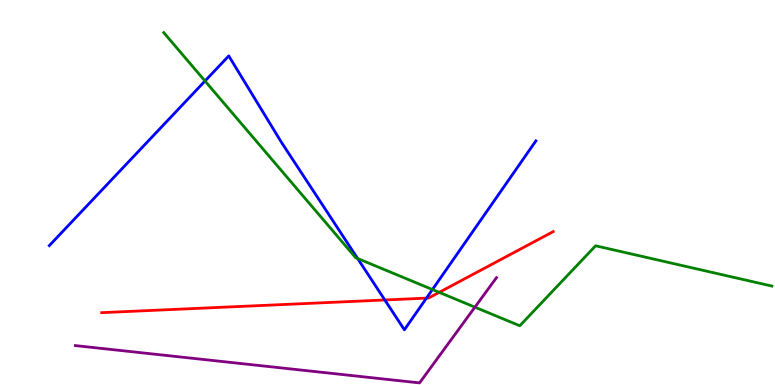[{'lines': ['blue', 'red'], 'intersections': [{'x': 4.97, 'y': 2.21}, {'x': 5.5, 'y': 2.26}]}, {'lines': ['green', 'red'], 'intersections': [{'x': 5.67, 'y': 2.41}]}, {'lines': ['purple', 'red'], 'intersections': []}, {'lines': ['blue', 'green'], 'intersections': [{'x': 2.65, 'y': 7.9}, {'x': 4.61, 'y': 3.29}, {'x': 5.58, 'y': 2.48}]}, {'lines': ['blue', 'purple'], 'intersections': []}, {'lines': ['green', 'purple'], 'intersections': [{'x': 6.13, 'y': 2.02}]}]